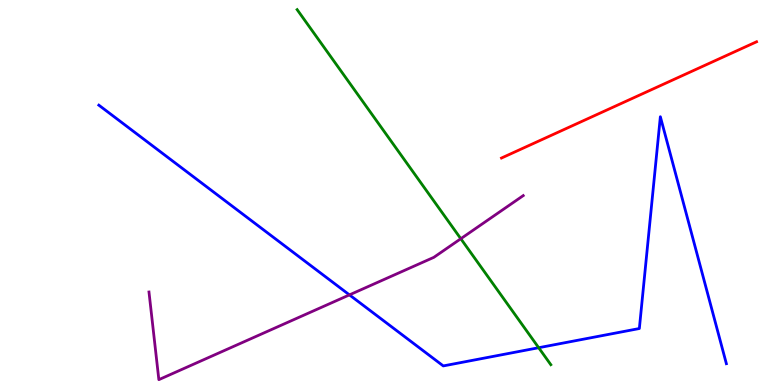[{'lines': ['blue', 'red'], 'intersections': []}, {'lines': ['green', 'red'], 'intersections': []}, {'lines': ['purple', 'red'], 'intersections': []}, {'lines': ['blue', 'green'], 'intersections': [{'x': 6.95, 'y': 0.968}]}, {'lines': ['blue', 'purple'], 'intersections': [{'x': 4.51, 'y': 2.34}]}, {'lines': ['green', 'purple'], 'intersections': [{'x': 5.95, 'y': 3.8}]}]